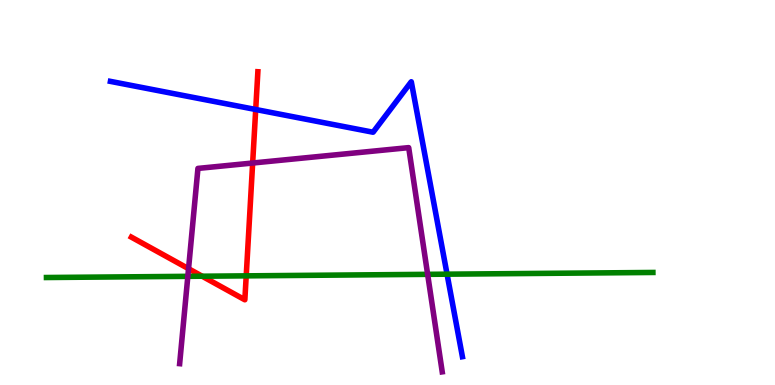[{'lines': ['blue', 'red'], 'intersections': [{'x': 3.3, 'y': 7.16}]}, {'lines': ['green', 'red'], 'intersections': [{'x': 2.61, 'y': 2.83}, {'x': 3.18, 'y': 2.84}]}, {'lines': ['purple', 'red'], 'intersections': [{'x': 2.43, 'y': 3.02}, {'x': 3.26, 'y': 5.77}]}, {'lines': ['blue', 'green'], 'intersections': [{'x': 5.77, 'y': 2.88}]}, {'lines': ['blue', 'purple'], 'intersections': []}, {'lines': ['green', 'purple'], 'intersections': [{'x': 2.42, 'y': 2.82}, {'x': 5.52, 'y': 2.87}]}]